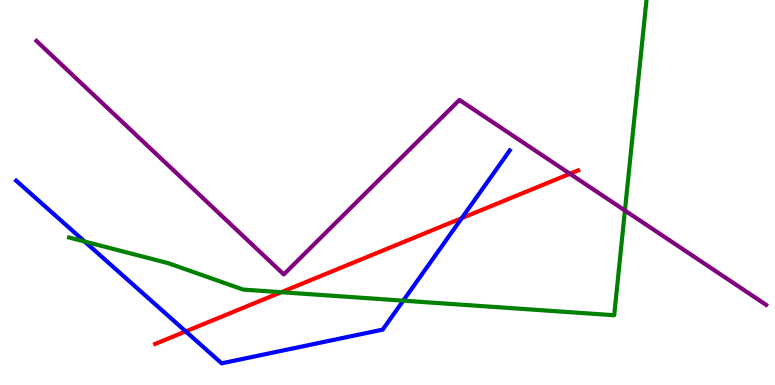[{'lines': ['blue', 'red'], 'intersections': [{'x': 2.4, 'y': 1.39}, {'x': 5.96, 'y': 4.33}]}, {'lines': ['green', 'red'], 'intersections': [{'x': 3.63, 'y': 2.41}]}, {'lines': ['purple', 'red'], 'intersections': [{'x': 7.35, 'y': 5.49}]}, {'lines': ['blue', 'green'], 'intersections': [{'x': 1.09, 'y': 3.73}, {'x': 5.2, 'y': 2.19}]}, {'lines': ['blue', 'purple'], 'intersections': []}, {'lines': ['green', 'purple'], 'intersections': [{'x': 8.06, 'y': 4.53}]}]